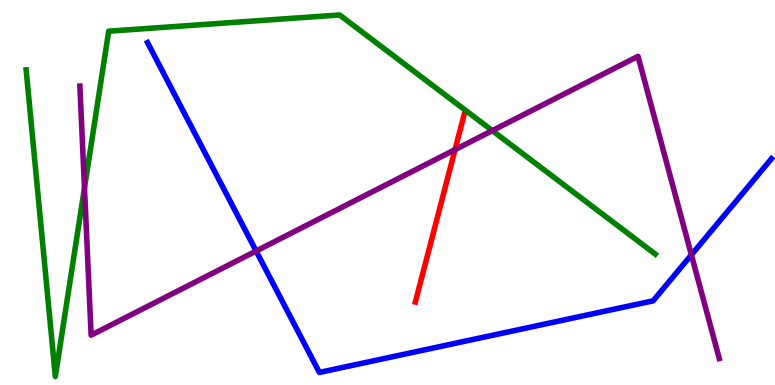[{'lines': ['blue', 'red'], 'intersections': []}, {'lines': ['green', 'red'], 'intersections': []}, {'lines': ['purple', 'red'], 'intersections': [{'x': 5.87, 'y': 6.11}]}, {'lines': ['blue', 'green'], 'intersections': []}, {'lines': ['blue', 'purple'], 'intersections': [{'x': 3.3, 'y': 3.48}, {'x': 8.92, 'y': 3.38}]}, {'lines': ['green', 'purple'], 'intersections': [{'x': 1.09, 'y': 5.12}, {'x': 6.35, 'y': 6.61}]}]